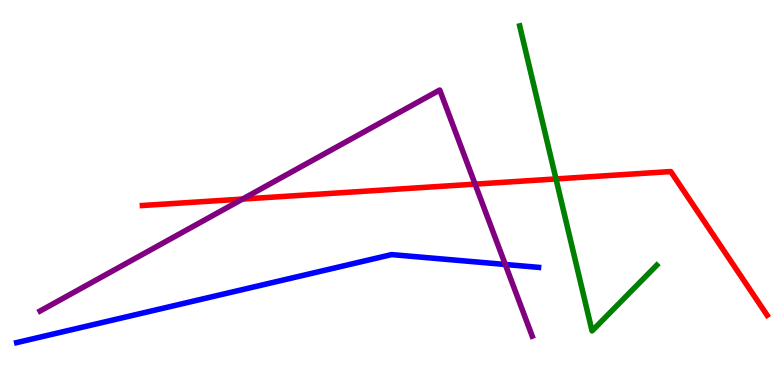[{'lines': ['blue', 'red'], 'intersections': []}, {'lines': ['green', 'red'], 'intersections': [{'x': 7.17, 'y': 5.35}]}, {'lines': ['purple', 'red'], 'intersections': [{'x': 3.13, 'y': 4.83}, {'x': 6.13, 'y': 5.22}]}, {'lines': ['blue', 'green'], 'intersections': []}, {'lines': ['blue', 'purple'], 'intersections': [{'x': 6.52, 'y': 3.13}]}, {'lines': ['green', 'purple'], 'intersections': []}]